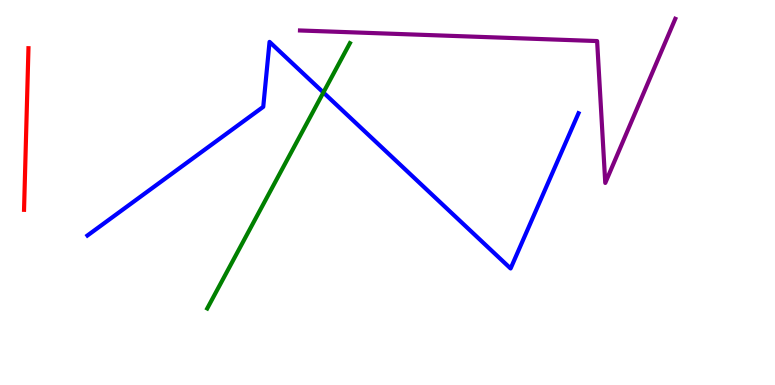[{'lines': ['blue', 'red'], 'intersections': []}, {'lines': ['green', 'red'], 'intersections': []}, {'lines': ['purple', 'red'], 'intersections': []}, {'lines': ['blue', 'green'], 'intersections': [{'x': 4.17, 'y': 7.6}]}, {'lines': ['blue', 'purple'], 'intersections': []}, {'lines': ['green', 'purple'], 'intersections': []}]